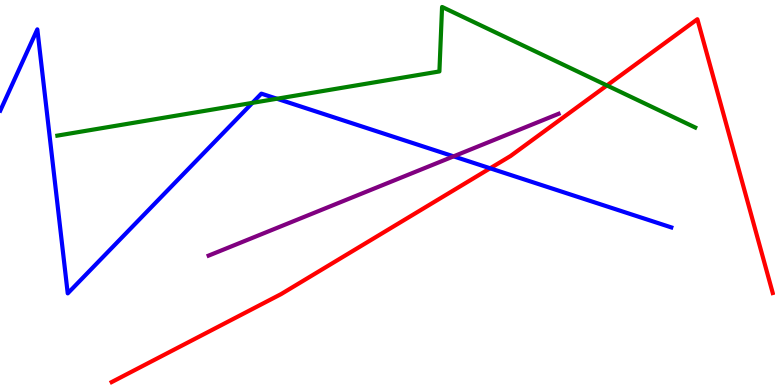[{'lines': ['blue', 'red'], 'intersections': [{'x': 6.32, 'y': 5.63}]}, {'lines': ['green', 'red'], 'intersections': [{'x': 7.83, 'y': 7.78}]}, {'lines': ['purple', 'red'], 'intersections': []}, {'lines': ['blue', 'green'], 'intersections': [{'x': 3.26, 'y': 7.33}, {'x': 3.57, 'y': 7.44}]}, {'lines': ['blue', 'purple'], 'intersections': [{'x': 5.85, 'y': 5.94}]}, {'lines': ['green', 'purple'], 'intersections': []}]